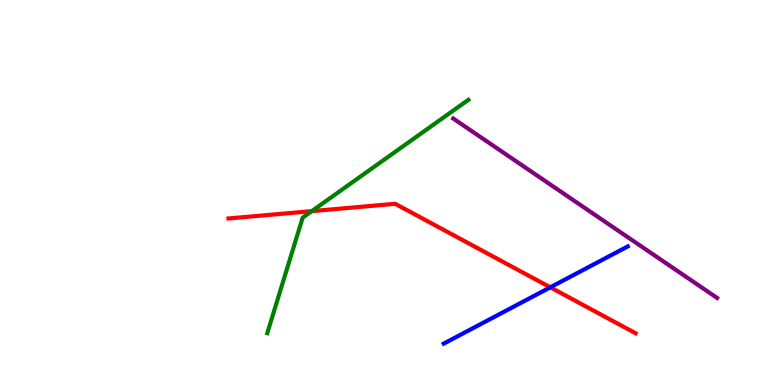[{'lines': ['blue', 'red'], 'intersections': [{'x': 7.1, 'y': 2.54}]}, {'lines': ['green', 'red'], 'intersections': [{'x': 4.02, 'y': 4.52}]}, {'lines': ['purple', 'red'], 'intersections': []}, {'lines': ['blue', 'green'], 'intersections': []}, {'lines': ['blue', 'purple'], 'intersections': []}, {'lines': ['green', 'purple'], 'intersections': []}]